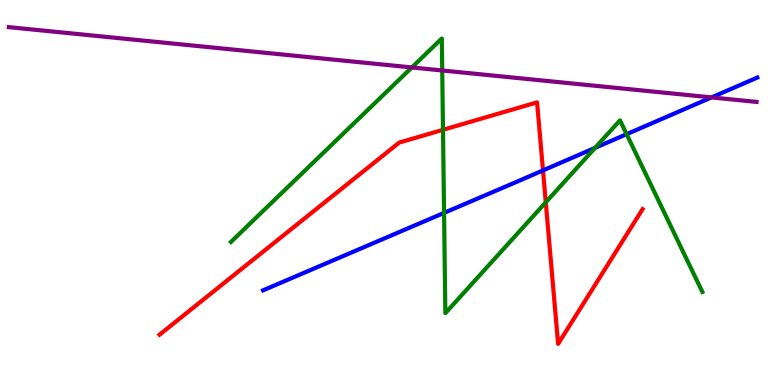[{'lines': ['blue', 'red'], 'intersections': [{'x': 7.01, 'y': 5.57}]}, {'lines': ['green', 'red'], 'intersections': [{'x': 5.72, 'y': 6.63}, {'x': 7.04, 'y': 4.75}]}, {'lines': ['purple', 'red'], 'intersections': []}, {'lines': ['blue', 'green'], 'intersections': [{'x': 5.73, 'y': 4.47}, {'x': 7.68, 'y': 6.16}, {'x': 8.09, 'y': 6.51}]}, {'lines': ['blue', 'purple'], 'intersections': [{'x': 9.18, 'y': 7.47}]}, {'lines': ['green', 'purple'], 'intersections': [{'x': 5.31, 'y': 8.25}, {'x': 5.71, 'y': 8.17}]}]